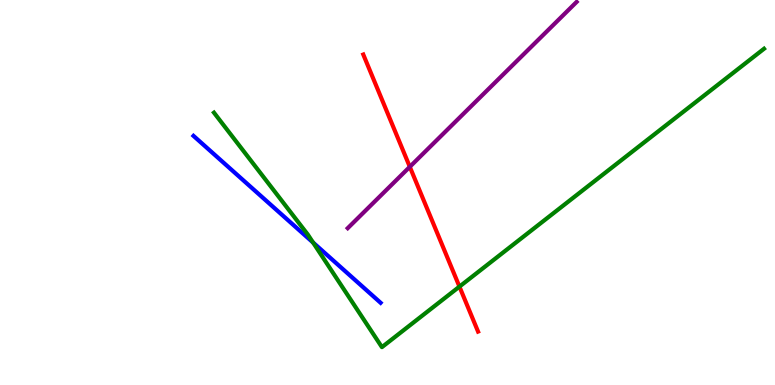[{'lines': ['blue', 'red'], 'intersections': []}, {'lines': ['green', 'red'], 'intersections': [{'x': 5.93, 'y': 2.56}]}, {'lines': ['purple', 'red'], 'intersections': [{'x': 5.29, 'y': 5.67}]}, {'lines': ['blue', 'green'], 'intersections': [{'x': 4.04, 'y': 3.7}]}, {'lines': ['blue', 'purple'], 'intersections': []}, {'lines': ['green', 'purple'], 'intersections': []}]